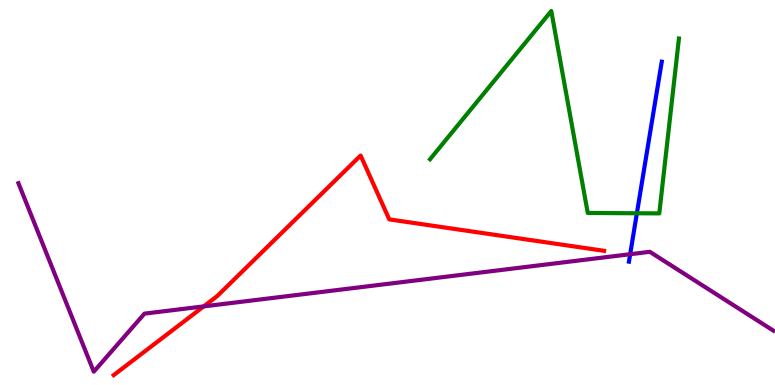[{'lines': ['blue', 'red'], 'intersections': []}, {'lines': ['green', 'red'], 'intersections': []}, {'lines': ['purple', 'red'], 'intersections': [{'x': 2.63, 'y': 2.04}]}, {'lines': ['blue', 'green'], 'intersections': [{'x': 8.22, 'y': 4.46}]}, {'lines': ['blue', 'purple'], 'intersections': [{'x': 8.13, 'y': 3.4}]}, {'lines': ['green', 'purple'], 'intersections': []}]